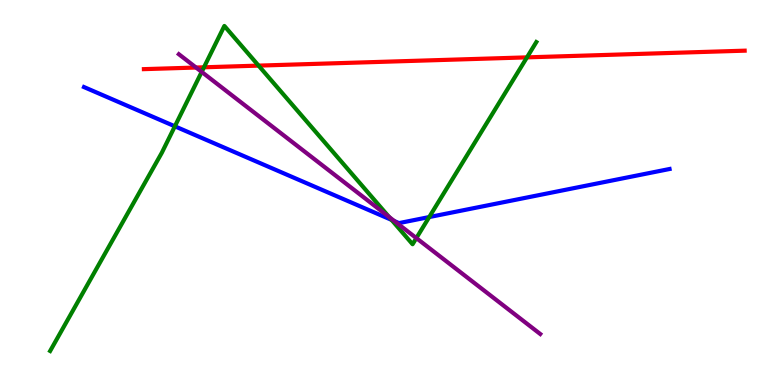[{'lines': ['blue', 'red'], 'intersections': []}, {'lines': ['green', 'red'], 'intersections': [{'x': 2.63, 'y': 8.25}, {'x': 3.34, 'y': 8.3}, {'x': 6.8, 'y': 8.51}]}, {'lines': ['purple', 'red'], 'intersections': [{'x': 2.53, 'y': 8.25}]}, {'lines': ['blue', 'green'], 'intersections': [{'x': 2.26, 'y': 6.72}, {'x': 5.05, 'y': 4.29}, {'x': 5.54, 'y': 4.36}]}, {'lines': ['blue', 'purple'], 'intersections': [{'x': 5.09, 'y': 4.26}]}, {'lines': ['green', 'purple'], 'intersections': [{'x': 2.6, 'y': 8.13}, {'x': 5.02, 'y': 4.37}, {'x': 5.37, 'y': 3.82}]}]